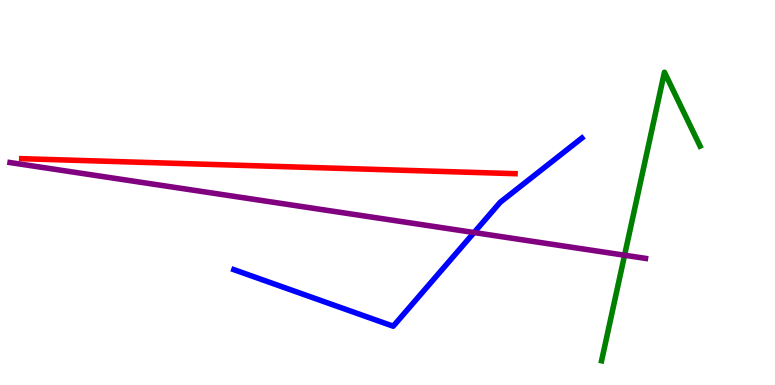[{'lines': ['blue', 'red'], 'intersections': []}, {'lines': ['green', 'red'], 'intersections': []}, {'lines': ['purple', 'red'], 'intersections': []}, {'lines': ['blue', 'green'], 'intersections': []}, {'lines': ['blue', 'purple'], 'intersections': [{'x': 6.12, 'y': 3.96}]}, {'lines': ['green', 'purple'], 'intersections': [{'x': 8.06, 'y': 3.37}]}]